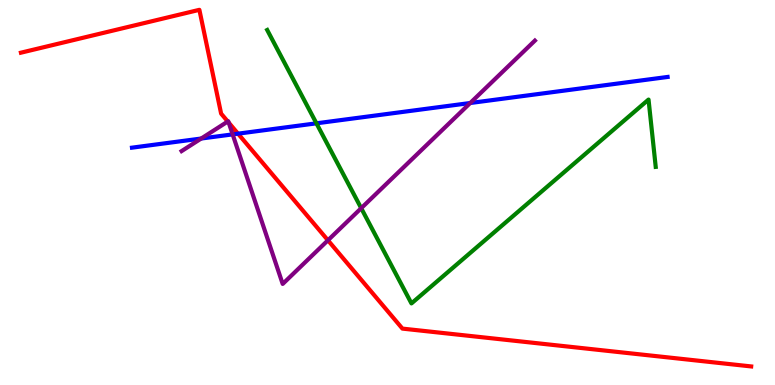[{'lines': ['blue', 'red'], 'intersections': [{'x': 3.07, 'y': 6.53}]}, {'lines': ['green', 'red'], 'intersections': []}, {'lines': ['purple', 'red'], 'intersections': [{'x': 2.94, 'y': 6.84}, {'x': 2.95, 'y': 6.82}, {'x': 4.23, 'y': 3.76}]}, {'lines': ['blue', 'green'], 'intersections': [{'x': 4.08, 'y': 6.8}]}, {'lines': ['blue', 'purple'], 'intersections': [{'x': 2.6, 'y': 6.4}, {'x': 3.0, 'y': 6.51}, {'x': 6.07, 'y': 7.32}]}, {'lines': ['green', 'purple'], 'intersections': [{'x': 4.66, 'y': 4.59}]}]